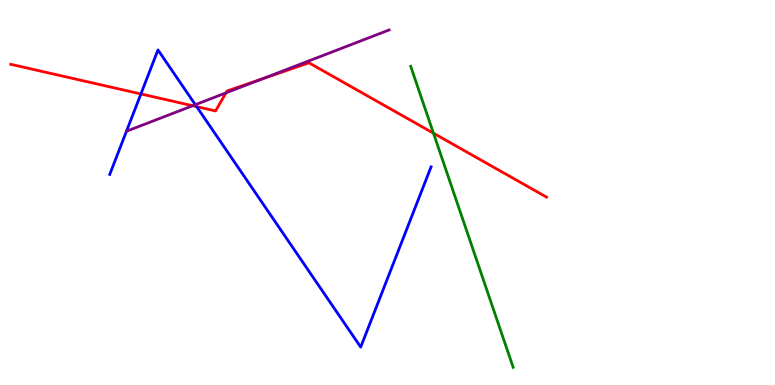[{'lines': ['blue', 'red'], 'intersections': [{'x': 1.82, 'y': 7.56}, {'x': 2.54, 'y': 7.23}]}, {'lines': ['green', 'red'], 'intersections': [{'x': 5.59, 'y': 6.54}]}, {'lines': ['purple', 'red'], 'intersections': [{'x': 2.49, 'y': 7.25}, {'x': 2.92, 'y': 7.59}, {'x': 3.39, 'y': 7.95}]}, {'lines': ['blue', 'green'], 'intersections': []}, {'lines': ['blue', 'purple'], 'intersections': [{'x': 2.52, 'y': 7.28}]}, {'lines': ['green', 'purple'], 'intersections': []}]